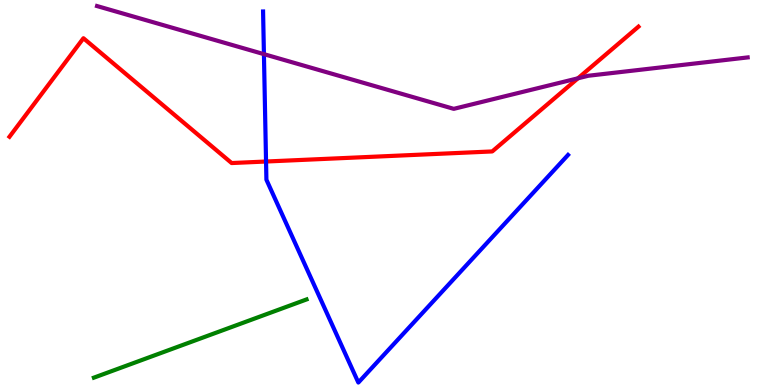[{'lines': ['blue', 'red'], 'intersections': [{'x': 3.43, 'y': 5.8}]}, {'lines': ['green', 'red'], 'intersections': []}, {'lines': ['purple', 'red'], 'intersections': [{'x': 7.46, 'y': 7.97}]}, {'lines': ['blue', 'green'], 'intersections': []}, {'lines': ['blue', 'purple'], 'intersections': [{'x': 3.41, 'y': 8.59}]}, {'lines': ['green', 'purple'], 'intersections': []}]